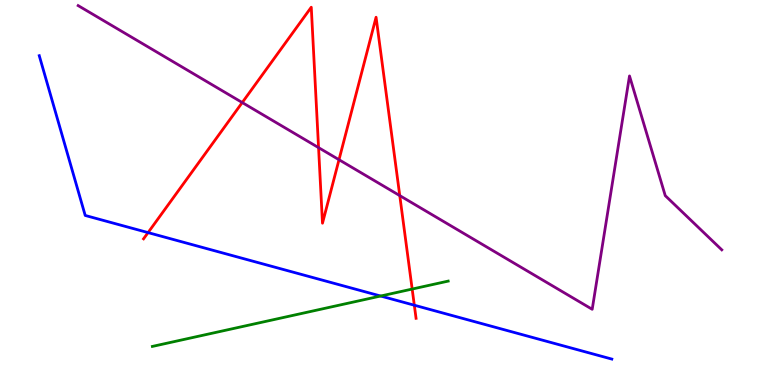[{'lines': ['blue', 'red'], 'intersections': [{'x': 1.91, 'y': 3.96}, {'x': 5.35, 'y': 2.07}]}, {'lines': ['green', 'red'], 'intersections': [{'x': 5.32, 'y': 2.49}]}, {'lines': ['purple', 'red'], 'intersections': [{'x': 3.13, 'y': 7.34}, {'x': 4.11, 'y': 6.17}, {'x': 4.37, 'y': 5.85}, {'x': 5.16, 'y': 4.92}]}, {'lines': ['blue', 'green'], 'intersections': [{'x': 4.91, 'y': 2.31}]}, {'lines': ['blue', 'purple'], 'intersections': []}, {'lines': ['green', 'purple'], 'intersections': []}]